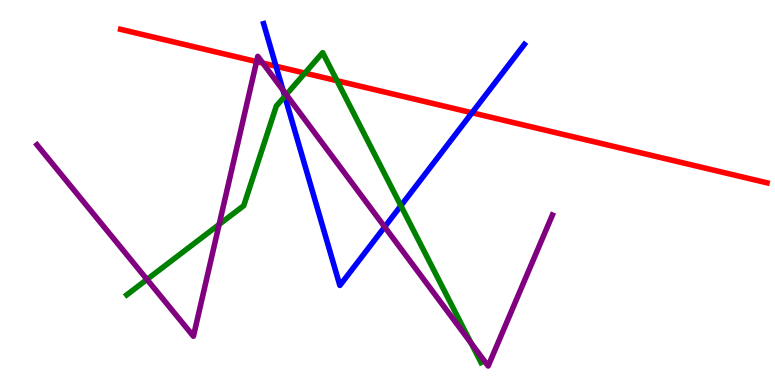[{'lines': ['blue', 'red'], 'intersections': [{'x': 3.56, 'y': 8.28}, {'x': 6.09, 'y': 7.07}]}, {'lines': ['green', 'red'], 'intersections': [{'x': 3.93, 'y': 8.1}, {'x': 4.35, 'y': 7.9}]}, {'lines': ['purple', 'red'], 'intersections': [{'x': 3.31, 'y': 8.4}, {'x': 3.39, 'y': 8.36}]}, {'lines': ['blue', 'green'], 'intersections': [{'x': 3.67, 'y': 7.5}, {'x': 5.17, 'y': 4.66}]}, {'lines': ['blue', 'purple'], 'intersections': [{'x': 3.65, 'y': 7.66}, {'x': 4.96, 'y': 4.11}]}, {'lines': ['green', 'purple'], 'intersections': [{'x': 1.9, 'y': 2.74}, {'x': 2.83, 'y': 4.17}, {'x': 3.69, 'y': 7.54}, {'x': 6.08, 'y': 1.09}]}]